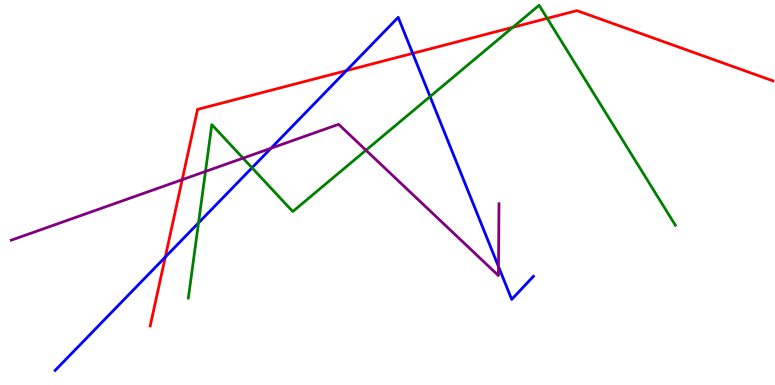[{'lines': ['blue', 'red'], 'intersections': [{'x': 2.13, 'y': 3.32}, {'x': 4.47, 'y': 8.17}, {'x': 5.33, 'y': 8.61}]}, {'lines': ['green', 'red'], 'intersections': [{'x': 6.62, 'y': 9.29}, {'x': 7.06, 'y': 9.52}]}, {'lines': ['purple', 'red'], 'intersections': [{'x': 2.35, 'y': 5.33}]}, {'lines': ['blue', 'green'], 'intersections': [{'x': 2.56, 'y': 4.21}, {'x': 3.25, 'y': 5.64}, {'x': 5.55, 'y': 7.49}]}, {'lines': ['blue', 'purple'], 'intersections': [{'x': 3.5, 'y': 6.15}, {'x': 6.43, 'y': 3.08}]}, {'lines': ['green', 'purple'], 'intersections': [{'x': 2.65, 'y': 5.55}, {'x': 3.14, 'y': 5.89}, {'x': 4.72, 'y': 6.1}]}]